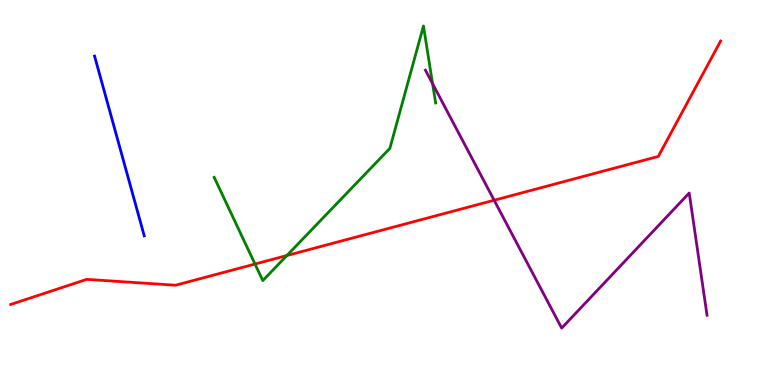[{'lines': ['blue', 'red'], 'intersections': []}, {'lines': ['green', 'red'], 'intersections': [{'x': 3.29, 'y': 3.14}, {'x': 3.7, 'y': 3.36}]}, {'lines': ['purple', 'red'], 'intersections': [{'x': 6.38, 'y': 4.8}]}, {'lines': ['blue', 'green'], 'intersections': []}, {'lines': ['blue', 'purple'], 'intersections': []}, {'lines': ['green', 'purple'], 'intersections': [{'x': 5.58, 'y': 7.83}]}]